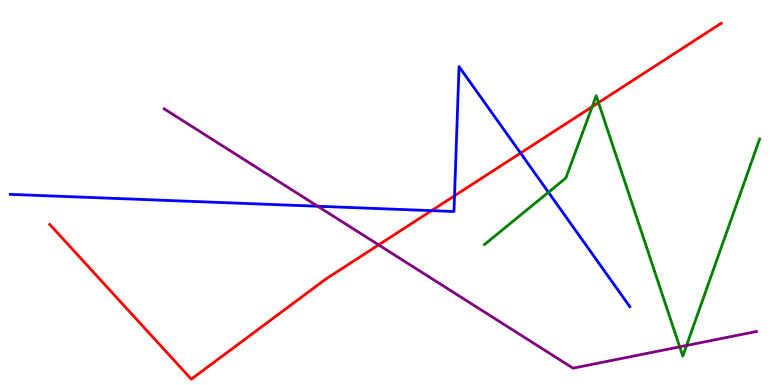[{'lines': ['blue', 'red'], 'intersections': [{'x': 5.57, 'y': 4.53}, {'x': 5.86, 'y': 4.91}, {'x': 6.72, 'y': 6.02}]}, {'lines': ['green', 'red'], 'intersections': [{'x': 7.64, 'y': 7.23}, {'x': 7.72, 'y': 7.33}]}, {'lines': ['purple', 'red'], 'intersections': [{'x': 4.89, 'y': 3.64}]}, {'lines': ['blue', 'green'], 'intersections': [{'x': 7.08, 'y': 5.01}]}, {'lines': ['blue', 'purple'], 'intersections': [{'x': 4.1, 'y': 4.64}]}, {'lines': ['green', 'purple'], 'intersections': [{'x': 8.77, 'y': 0.991}, {'x': 8.86, 'y': 1.03}]}]